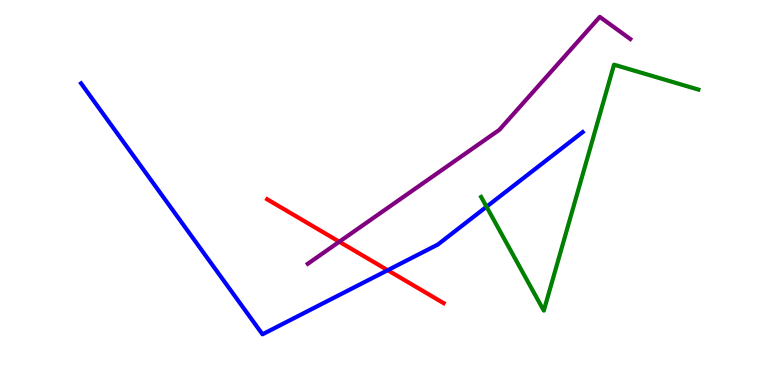[{'lines': ['blue', 'red'], 'intersections': [{'x': 5.0, 'y': 2.98}]}, {'lines': ['green', 'red'], 'intersections': []}, {'lines': ['purple', 'red'], 'intersections': [{'x': 4.38, 'y': 3.72}]}, {'lines': ['blue', 'green'], 'intersections': [{'x': 6.28, 'y': 4.63}]}, {'lines': ['blue', 'purple'], 'intersections': []}, {'lines': ['green', 'purple'], 'intersections': []}]